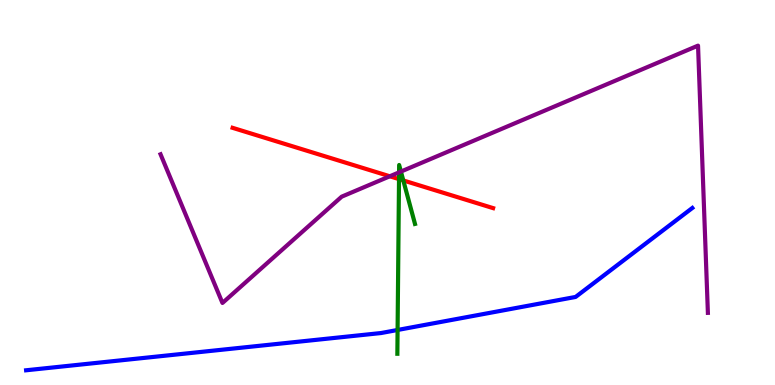[{'lines': ['blue', 'red'], 'intersections': []}, {'lines': ['green', 'red'], 'intersections': [{'x': 5.15, 'y': 5.35}, {'x': 5.2, 'y': 5.31}]}, {'lines': ['purple', 'red'], 'intersections': [{'x': 5.03, 'y': 5.42}]}, {'lines': ['blue', 'green'], 'intersections': [{'x': 5.13, 'y': 1.43}]}, {'lines': ['blue', 'purple'], 'intersections': []}, {'lines': ['green', 'purple'], 'intersections': [{'x': 5.15, 'y': 5.52}, {'x': 5.17, 'y': 5.54}]}]